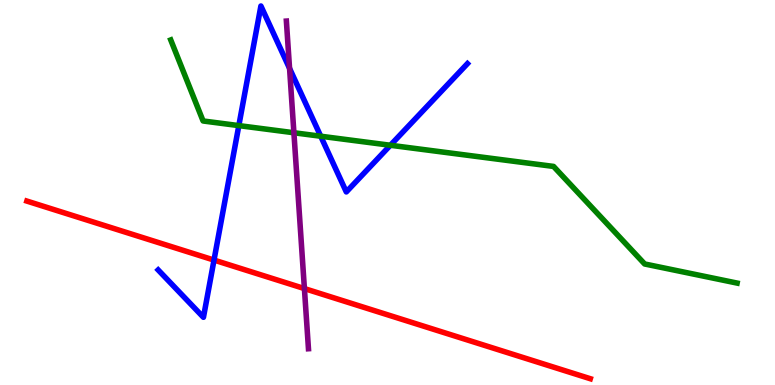[{'lines': ['blue', 'red'], 'intersections': [{'x': 2.76, 'y': 3.24}]}, {'lines': ['green', 'red'], 'intersections': []}, {'lines': ['purple', 'red'], 'intersections': [{'x': 3.93, 'y': 2.5}]}, {'lines': ['blue', 'green'], 'intersections': [{'x': 3.08, 'y': 6.74}, {'x': 4.14, 'y': 6.46}, {'x': 5.04, 'y': 6.23}]}, {'lines': ['blue', 'purple'], 'intersections': [{'x': 3.74, 'y': 8.22}]}, {'lines': ['green', 'purple'], 'intersections': [{'x': 3.79, 'y': 6.55}]}]